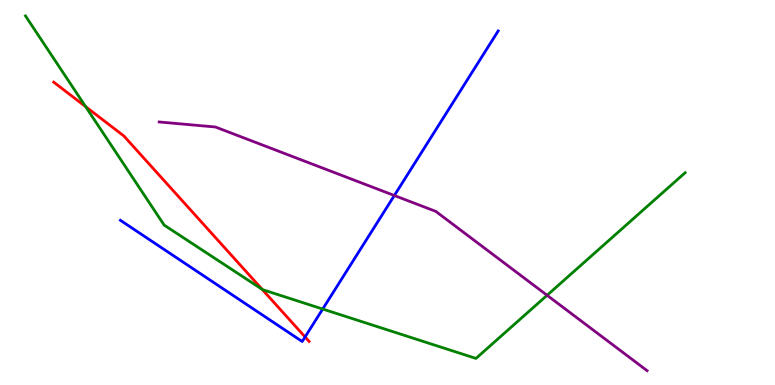[{'lines': ['blue', 'red'], 'intersections': [{'x': 3.94, 'y': 1.25}]}, {'lines': ['green', 'red'], 'intersections': [{'x': 1.1, 'y': 7.23}, {'x': 3.38, 'y': 2.48}]}, {'lines': ['purple', 'red'], 'intersections': []}, {'lines': ['blue', 'green'], 'intersections': [{'x': 4.16, 'y': 1.97}]}, {'lines': ['blue', 'purple'], 'intersections': [{'x': 5.09, 'y': 4.92}]}, {'lines': ['green', 'purple'], 'intersections': [{'x': 7.06, 'y': 2.33}]}]